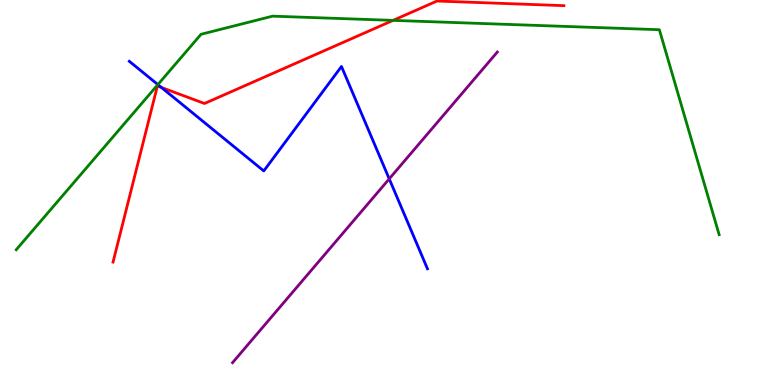[{'lines': ['blue', 'red'], 'intersections': [{'x': 2.08, 'y': 7.73}]}, {'lines': ['green', 'red'], 'intersections': [{'x': 5.07, 'y': 9.47}]}, {'lines': ['purple', 'red'], 'intersections': []}, {'lines': ['blue', 'green'], 'intersections': [{'x': 2.04, 'y': 7.8}]}, {'lines': ['blue', 'purple'], 'intersections': [{'x': 5.02, 'y': 5.35}]}, {'lines': ['green', 'purple'], 'intersections': []}]